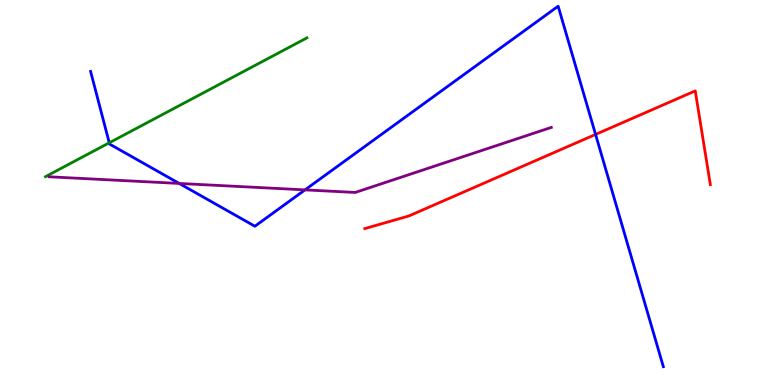[{'lines': ['blue', 'red'], 'intersections': [{'x': 7.68, 'y': 6.51}]}, {'lines': ['green', 'red'], 'intersections': []}, {'lines': ['purple', 'red'], 'intersections': []}, {'lines': ['blue', 'green'], 'intersections': [{'x': 1.41, 'y': 6.29}]}, {'lines': ['blue', 'purple'], 'intersections': [{'x': 2.31, 'y': 5.24}, {'x': 3.94, 'y': 5.07}]}, {'lines': ['green', 'purple'], 'intersections': []}]